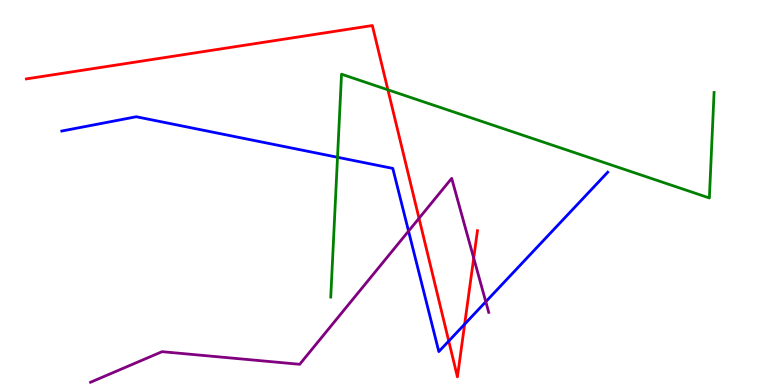[{'lines': ['blue', 'red'], 'intersections': [{'x': 5.79, 'y': 1.14}, {'x': 6.0, 'y': 1.58}]}, {'lines': ['green', 'red'], 'intersections': [{'x': 5.01, 'y': 7.67}]}, {'lines': ['purple', 'red'], 'intersections': [{'x': 5.41, 'y': 4.33}, {'x': 6.11, 'y': 3.3}]}, {'lines': ['blue', 'green'], 'intersections': [{'x': 4.36, 'y': 5.92}]}, {'lines': ['blue', 'purple'], 'intersections': [{'x': 5.27, 'y': 4.0}, {'x': 6.27, 'y': 2.16}]}, {'lines': ['green', 'purple'], 'intersections': []}]